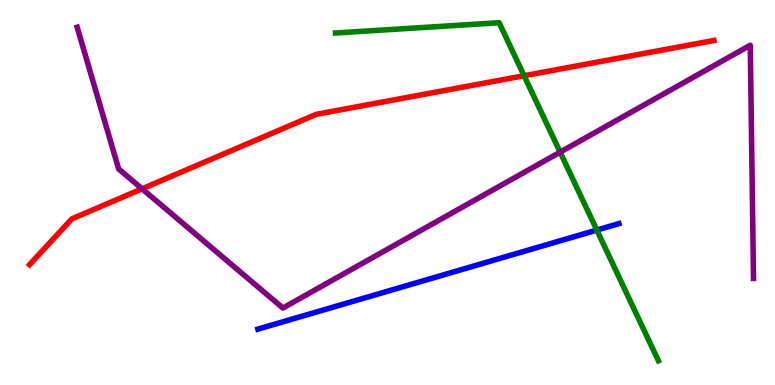[{'lines': ['blue', 'red'], 'intersections': []}, {'lines': ['green', 'red'], 'intersections': [{'x': 6.76, 'y': 8.03}]}, {'lines': ['purple', 'red'], 'intersections': [{'x': 1.83, 'y': 5.1}]}, {'lines': ['blue', 'green'], 'intersections': [{'x': 7.7, 'y': 4.02}]}, {'lines': ['blue', 'purple'], 'intersections': []}, {'lines': ['green', 'purple'], 'intersections': [{'x': 7.23, 'y': 6.05}]}]